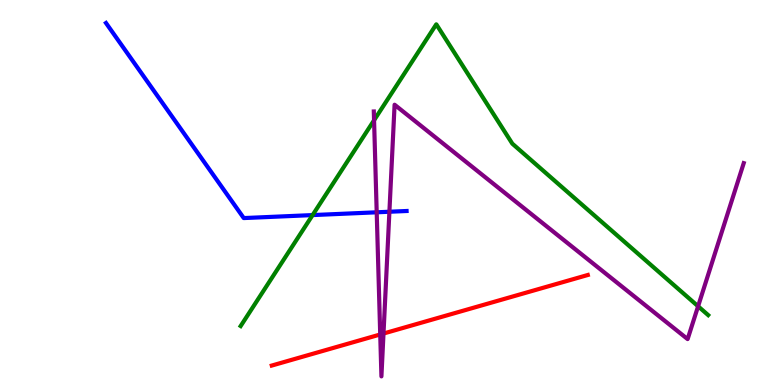[{'lines': ['blue', 'red'], 'intersections': []}, {'lines': ['green', 'red'], 'intersections': []}, {'lines': ['purple', 'red'], 'intersections': [{'x': 4.91, 'y': 1.31}, {'x': 4.95, 'y': 1.34}]}, {'lines': ['blue', 'green'], 'intersections': [{'x': 4.03, 'y': 4.41}]}, {'lines': ['blue', 'purple'], 'intersections': [{'x': 4.86, 'y': 4.49}, {'x': 5.02, 'y': 4.5}]}, {'lines': ['green', 'purple'], 'intersections': [{'x': 4.83, 'y': 6.88}, {'x': 9.01, 'y': 2.04}]}]